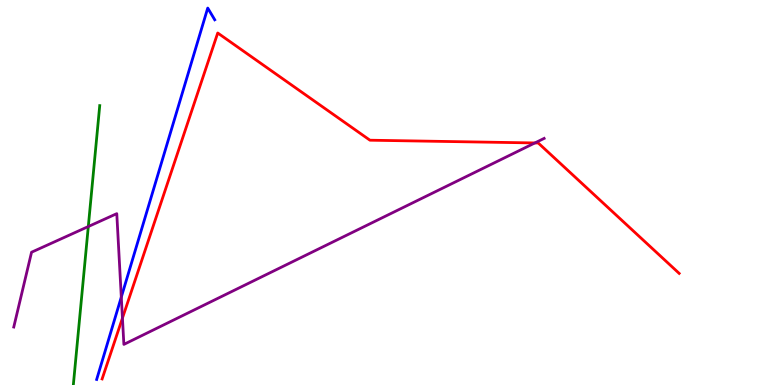[{'lines': ['blue', 'red'], 'intersections': []}, {'lines': ['green', 'red'], 'intersections': []}, {'lines': ['purple', 'red'], 'intersections': [{'x': 1.58, 'y': 1.74}, {'x': 6.9, 'y': 6.29}]}, {'lines': ['blue', 'green'], 'intersections': []}, {'lines': ['blue', 'purple'], 'intersections': [{'x': 1.57, 'y': 2.28}]}, {'lines': ['green', 'purple'], 'intersections': [{'x': 1.14, 'y': 4.12}]}]